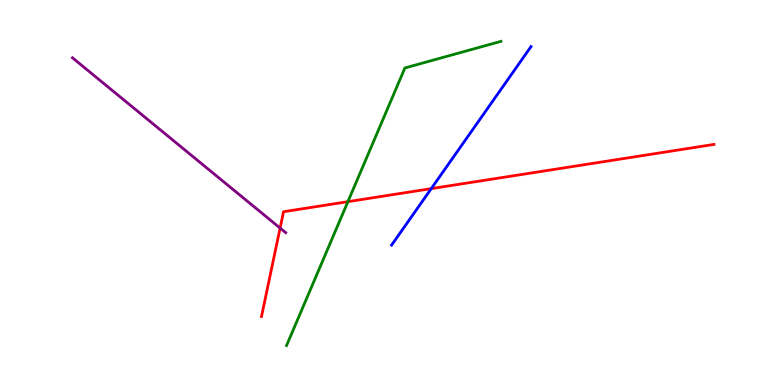[{'lines': ['blue', 'red'], 'intersections': [{'x': 5.56, 'y': 5.1}]}, {'lines': ['green', 'red'], 'intersections': [{'x': 4.49, 'y': 4.76}]}, {'lines': ['purple', 'red'], 'intersections': [{'x': 3.61, 'y': 4.08}]}, {'lines': ['blue', 'green'], 'intersections': []}, {'lines': ['blue', 'purple'], 'intersections': []}, {'lines': ['green', 'purple'], 'intersections': []}]